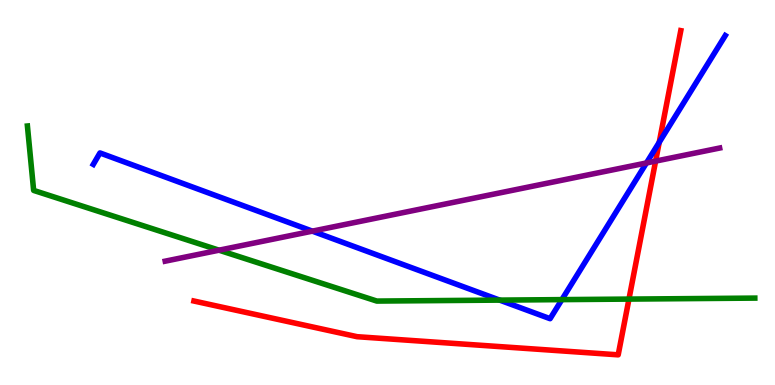[{'lines': ['blue', 'red'], 'intersections': [{'x': 8.51, 'y': 6.3}]}, {'lines': ['green', 'red'], 'intersections': [{'x': 8.12, 'y': 2.23}]}, {'lines': ['purple', 'red'], 'intersections': [{'x': 8.46, 'y': 5.82}]}, {'lines': ['blue', 'green'], 'intersections': [{'x': 6.45, 'y': 2.21}, {'x': 7.25, 'y': 2.22}]}, {'lines': ['blue', 'purple'], 'intersections': [{'x': 4.03, 'y': 4.0}, {'x': 8.34, 'y': 5.77}]}, {'lines': ['green', 'purple'], 'intersections': [{'x': 2.83, 'y': 3.5}]}]